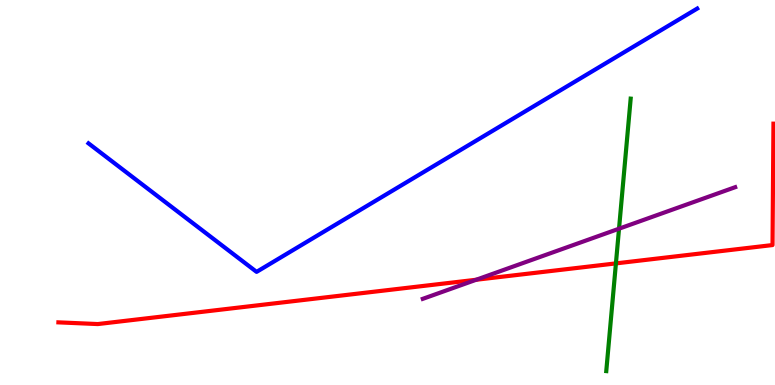[{'lines': ['blue', 'red'], 'intersections': []}, {'lines': ['green', 'red'], 'intersections': [{'x': 7.95, 'y': 3.16}]}, {'lines': ['purple', 'red'], 'intersections': [{'x': 6.14, 'y': 2.73}]}, {'lines': ['blue', 'green'], 'intersections': []}, {'lines': ['blue', 'purple'], 'intersections': []}, {'lines': ['green', 'purple'], 'intersections': [{'x': 7.99, 'y': 4.06}]}]